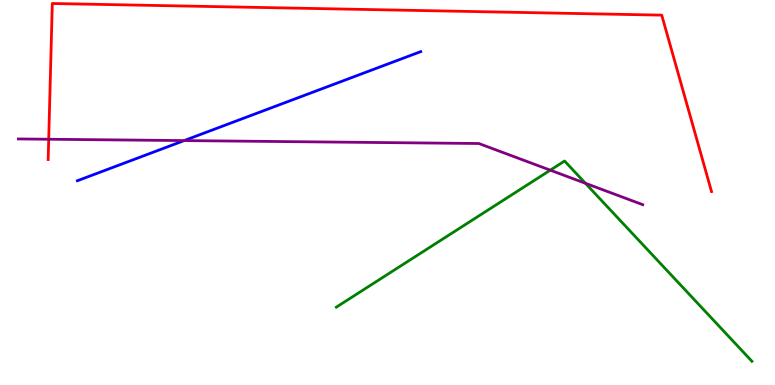[{'lines': ['blue', 'red'], 'intersections': []}, {'lines': ['green', 'red'], 'intersections': []}, {'lines': ['purple', 'red'], 'intersections': [{'x': 0.628, 'y': 6.38}]}, {'lines': ['blue', 'green'], 'intersections': []}, {'lines': ['blue', 'purple'], 'intersections': [{'x': 2.38, 'y': 6.35}]}, {'lines': ['green', 'purple'], 'intersections': [{'x': 7.1, 'y': 5.58}, {'x': 7.55, 'y': 5.24}]}]